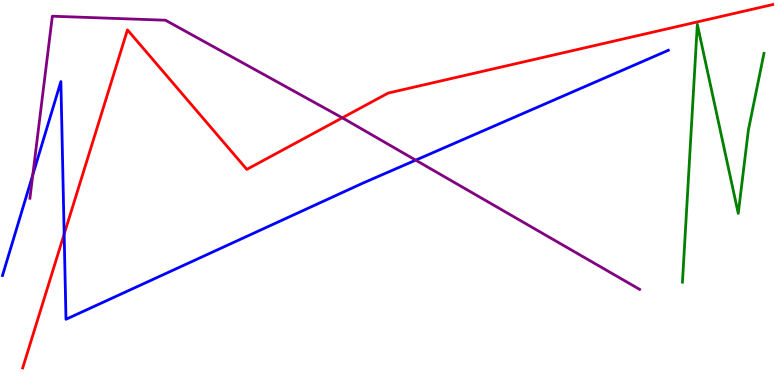[{'lines': ['blue', 'red'], 'intersections': [{'x': 0.828, 'y': 3.92}]}, {'lines': ['green', 'red'], 'intersections': []}, {'lines': ['purple', 'red'], 'intersections': [{'x': 4.42, 'y': 6.94}]}, {'lines': ['blue', 'green'], 'intersections': []}, {'lines': ['blue', 'purple'], 'intersections': [{'x': 0.423, 'y': 5.46}, {'x': 5.36, 'y': 5.84}]}, {'lines': ['green', 'purple'], 'intersections': []}]